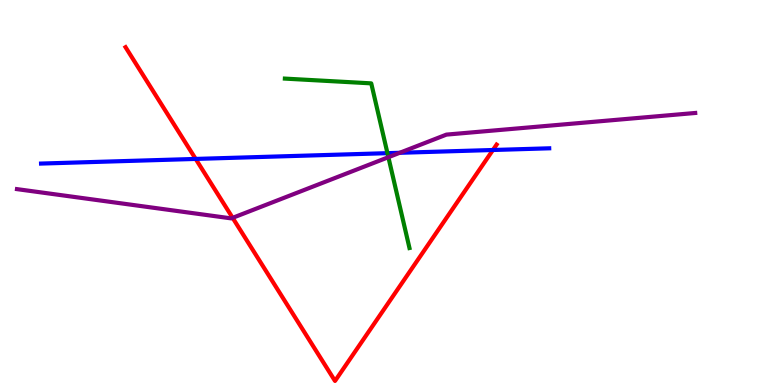[{'lines': ['blue', 'red'], 'intersections': [{'x': 2.52, 'y': 5.87}, {'x': 6.36, 'y': 6.1}]}, {'lines': ['green', 'red'], 'intersections': []}, {'lines': ['purple', 'red'], 'intersections': [{'x': 3.0, 'y': 4.34}]}, {'lines': ['blue', 'green'], 'intersections': [{'x': 5.0, 'y': 6.02}]}, {'lines': ['blue', 'purple'], 'intersections': [{'x': 5.16, 'y': 6.03}]}, {'lines': ['green', 'purple'], 'intersections': [{'x': 5.01, 'y': 5.92}]}]